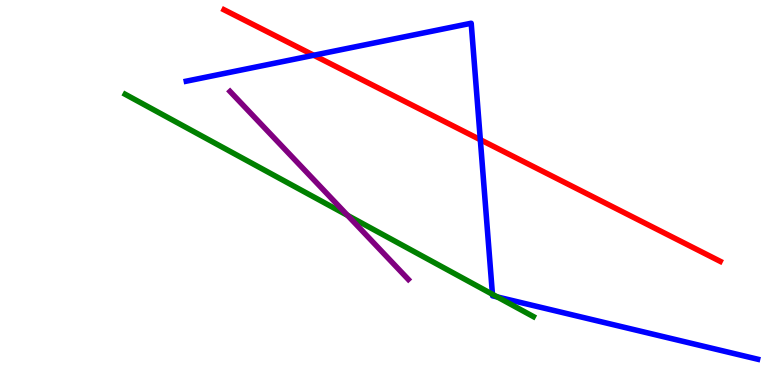[{'lines': ['blue', 'red'], 'intersections': [{'x': 4.05, 'y': 8.56}, {'x': 6.2, 'y': 6.37}]}, {'lines': ['green', 'red'], 'intersections': []}, {'lines': ['purple', 'red'], 'intersections': []}, {'lines': ['blue', 'green'], 'intersections': [{'x': 6.35, 'y': 2.36}, {'x': 6.42, 'y': 2.29}]}, {'lines': ['blue', 'purple'], 'intersections': []}, {'lines': ['green', 'purple'], 'intersections': [{'x': 4.49, 'y': 4.4}]}]